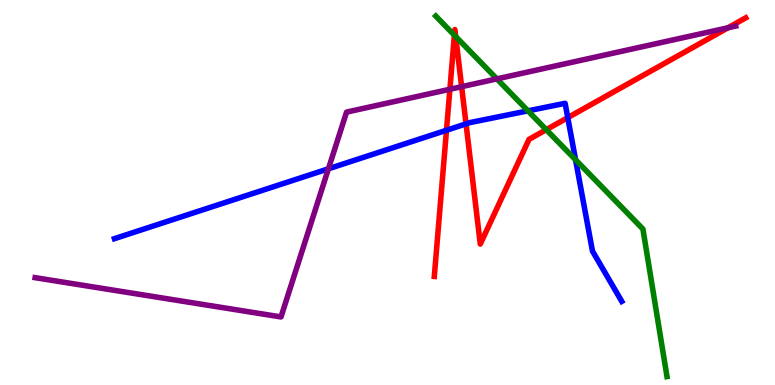[{'lines': ['blue', 'red'], 'intersections': [{'x': 5.76, 'y': 6.62}, {'x': 6.01, 'y': 6.78}, {'x': 7.33, 'y': 6.94}]}, {'lines': ['green', 'red'], 'intersections': [{'x': 5.86, 'y': 9.09}, {'x': 5.88, 'y': 9.05}, {'x': 7.05, 'y': 6.63}]}, {'lines': ['purple', 'red'], 'intersections': [{'x': 5.81, 'y': 7.68}, {'x': 5.96, 'y': 7.75}, {'x': 9.39, 'y': 9.28}]}, {'lines': ['blue', 'green'], 'intersections': [{'x': 6.81, 'y': 7.12}, {'x': 7.43, 'y': 5.85}]}, {'lines': ['blue', 'purple'], 'intersections': [{'x': 4.24, 'y': 5.62}]}, {'lines': ['green', 'purple'], 'intersections': [{'x': 6.41, 'y': 7.95}]}]